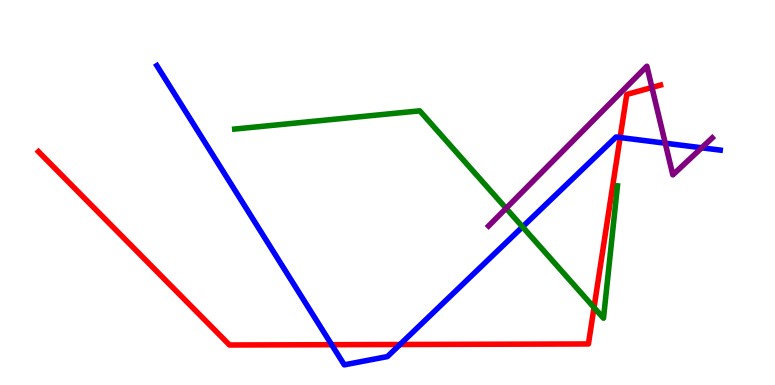[{'lines': ['blue', 'red'], 'intersections': [{'x': 4.28, 'y': 1.05}, {'x': 5.16, 'y': 1.05}, {'x': 8.0, 'y': 6.43}]}, {'lines': ['green', 'red'], 'intersections': [{'x': 7.66, 'y': 2.01}]}, {'lines': ['purple', 'red'], 'intersections': [{'x': 8.41, 'y': 7.73}]}, {'lines': ['blue', 'green'], 'intersections': [{'x': 6.74, 'y': 4.11}]}, {'lines': ['blue', 'purple'], 'intersections': [{'x': 8.58, 'y': 6.28}, {'x': 9.05, 'y': 6.16}]}, {'lines': ['green', 'purple'], 'intersections': [{'x': 6.53, 'y': 4.59}]}]